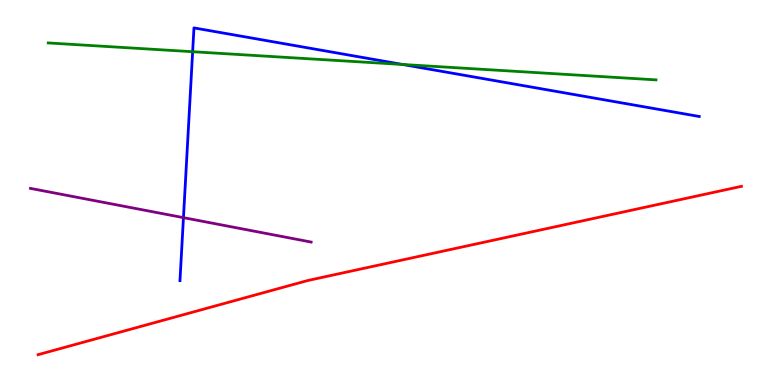[{'lines': ['blue', 'red'], 'intersections': []}, {'lines': ['green', 'red'], 'intersections': []}, {'lines': ['purple', 'red'], 'intersections': []}, {'lines': ['blue', 'green'], 'intersections': [{'x': 2.49, 'y': 8.66}, {'x': 5.2, 'y': 8.33}]}, {'lines': ['blue', 'purple'], 'intersections': [{'x': 2.37, 'y': 4.35}]}, {'lines': ['green', 'purple'], 'intersections': []}]